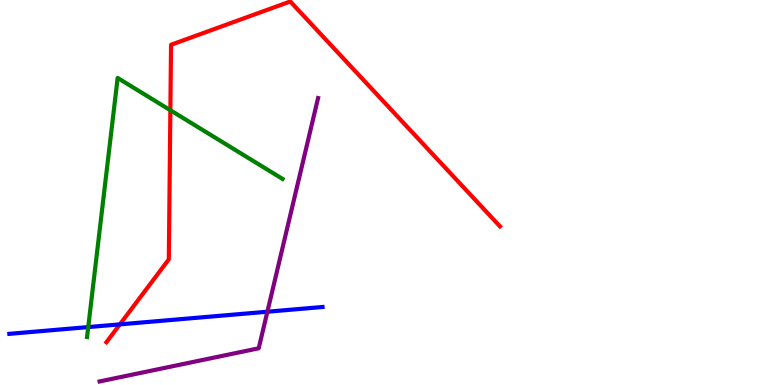[{'lines': ['blue', 'red'], 'intersections': [{'x': 1.55, 'y': 1.57}]}, {'lines': ['green', 'red'], 'intersections': [{'x': 2.2, 'y': 7.14}]}, {'lines': ['purple', 'red'], 'intersections': []}, {'lines': ['blue', 'green'], 'intersections': [{'x': 1.14, 'y': 1.5}]}, {'lines': ['blue', 'purple'], 'intersections': [{'x': 3.45, 'y': 1.9}]}, {'lines': ['green', 'purple'], 'intersections': []}]